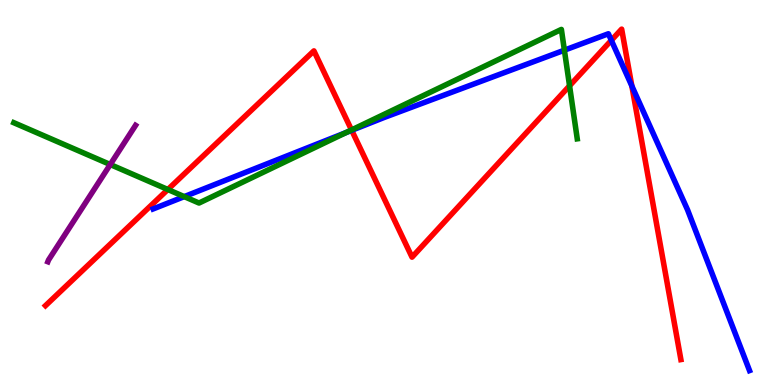[{'lines': ['blue', 'red'], 'intersections': [{'x': 4.54, 'y': 6.62}, {'x': 7.89, 'y': 8.95}, {'x': 8.15, 'y': 7.77}]}, {'lines': ['green', 'red'], 'intersections': [{'x': 2.17, 'y': 5.08}, {'x': 4.54, 'y': 6.62}, {'x': 7.35, 'y': 7.77}]}, {'lines': ['purple', 'red'], 'intersections': []}, {'lines': ['blue', 'green'], 'intersections': [{'x': 2.38, 'y': 4.89}, {'x': 4.47, 'y': 6.56}, {'x': 7.28, 'y': 8.7}]}, {'lines': ['blue', 'purple'], 'intersections': []}, {'lines': ['green', 'purple'], 'intersections': [{'x': 1.42, 'y': 5.73}]}]